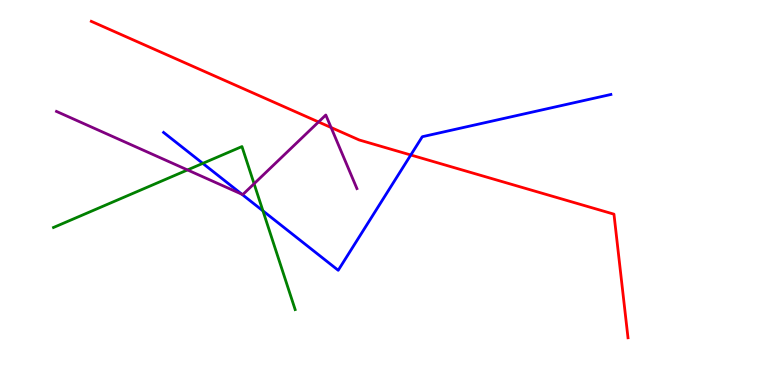[{'lines': ['blue', 'red'], 'intersections': [{'x': 5.3, 'y': 5.97}]}, {'lines': ['green', 'red'], 'intersections': []}, {'lines': ['purple', 'red'], 'intersections': [{'x': 4.11, 'y': 6.83}, {'x': 4.27, 'y': 6.69}]}, {'lines': ['blue', 'green'], 'intersections': [{'x': 2.62, 'y': 5.76}, {'x': 3.39, 'y': 4.52}]}, {'lines': ['blue', 'purple'], 'intersections': [{'x': 3.12, 'y': 4.96}]}, {'lines': ['green', 'purple'], 'intersections': [{'x': 2.42, 'y': 5.59}, {'x': 3.28, 'y': 5.23}]}]